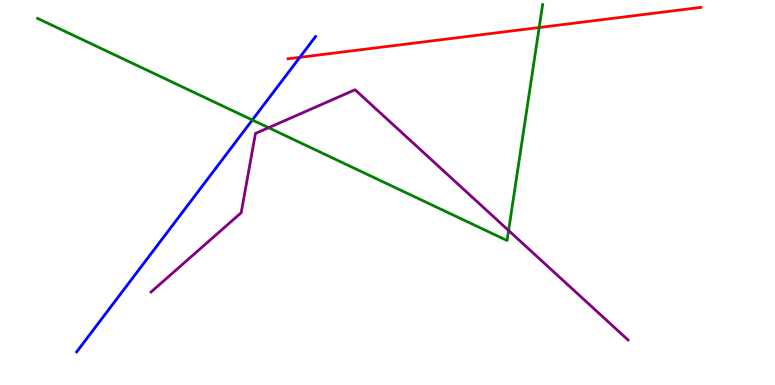[{'lines': ['blue', 'red'], 'intersections': [{'x': 3.87, 'y': 8.51}]}, {'lines': ['green', 'red'], 'intersections': [{'x': 6.96, 'y': 9.29}]}, {'lines': ['purple', 'red'], 'intersections': []}, {'lines': ['blue', 'green'], 'intersections': [{'x': 3.26, 'y': 6.88}]}, {'lines': ['blue', 'purple'], 'intersections': []}, {'lines': ['green', 'purple'], 'intersections': [{'x': 3.47, 'y': 6.68}, {'x': 6.56, 'y': 4.01}]}]